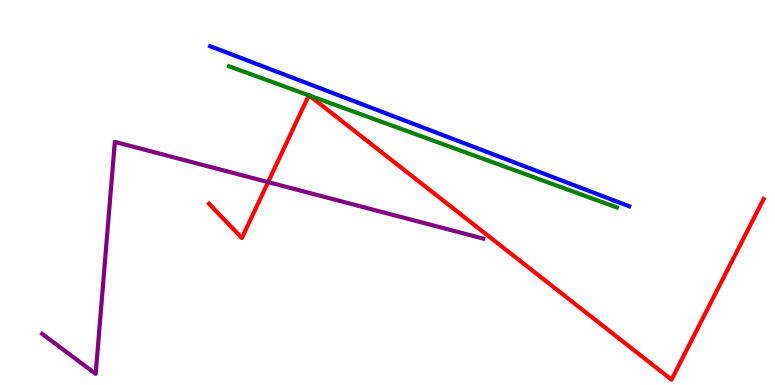[{'lines': ['blue', 'red'], 'intersections': []}, {'lines': ['green', 'red'], 'intersections': [{'x': 3.99, 'y': 7.52}, {'x': 3.99, 'y': 7.52}]}, {'lines': ['purple', 'red'], 'intersections': [{'x': 3.46, 'y': 5.27}]}, {'lines': ['blue', 'green'], 'intersections': []}, {'lines': ['blue', 'purple'], 'intersections': []}, {'lines': ['green', 'purple'], 'intersections': []}]